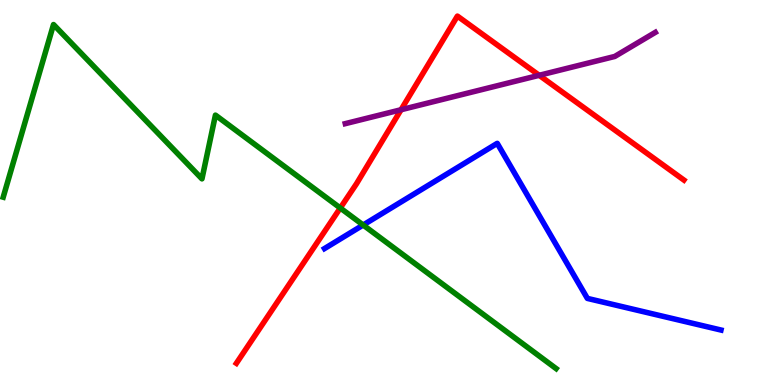[{'lines': ['blue', 'red'], 'intersections': []}, {'lines': ['green', 'red'], 'intersections': [{'x': 4.39, 'y': 4.6}]}, {'lines': ['purple', 'red'], 'intersections': [{'x': 5.17, 'y': 7.15}, {'x': 6.96, 'y': 8.04}]}, {'lines': ['blue', 'green'], 'intersections': [{'x': 4.69, 'y': 4.16}]}, {'lines': ['blue', 'purple'], 'intersections': []}, {'lines': ['green', 'purple'], 'intersections': []}]